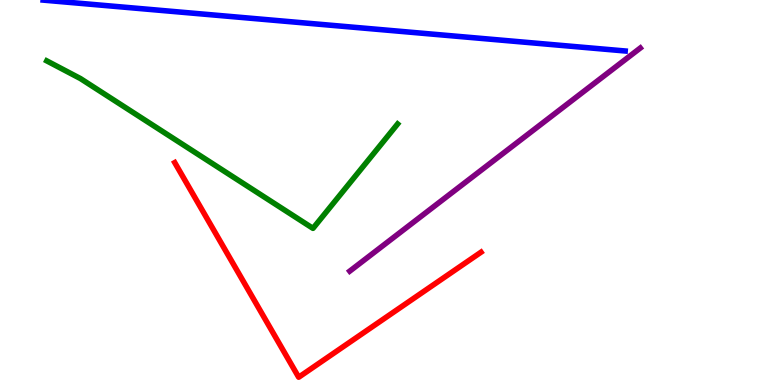[{'lines': ['blue', 'red'], 'intersections': []}, {'lines': ['green', 'red'], 'intersections': []}, {'lines': ['purple', 'red'], 'intersections': []}, {'lines': ['blue', 'green'], 'intersections': []}, {'lines': ['blue', 'purple'], 'intersections': []}, {'lines': ['green', 'purple'], 'intersections': []}]